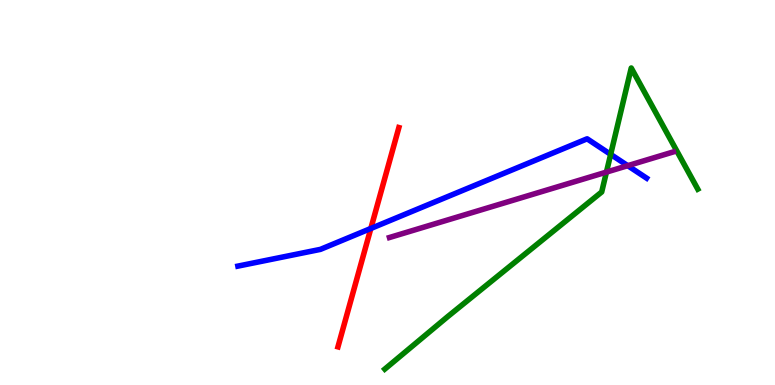[{'lines': ['blue', 'red'], 'intersections': [{'x': 4.79, 'y': 4.07}]}, {'lines': ['green', 'red'], 'intersections': []}, {'lines': ['purple', 'red'], 'intersections': []}, {'lines': ['blue', 'green'], 'intersections': [{'x': 7.88, 'y': 5.99}]}, {'lines': ['blue', 'purple'], 'intersections': [{'x': 8.1, 'y': 5.7}]}, {'lines': ['green', 'purple'], 'intersections': [{'x': 7.82, 'y': 5.53}]}]